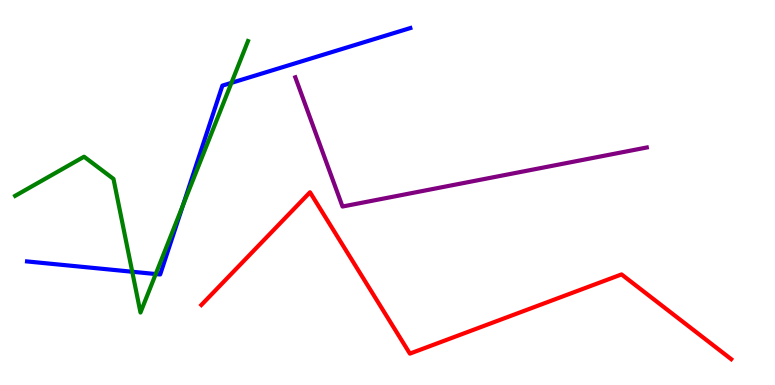[{'lines': ['blue', 'red'], 'intersections': []}, {'lines': ['green', 'red'], 'intersections': []}, {'lines': ['purple', 'red'], 'intersections': []}, {'lines': ['blue', 'green'], 'intersections': [{'x': 1.71, 'y': 2.94}, {'x': 2.01, 'y': 2.88}, {'x': 2.36, 'y': 4.67}, {'x': 2.99, 'y': 7.85}]}, {'lines': ['blue', 'purple'], 'intersections': []}, {'lines': ['green', 'purple'], 'intersections': []}]